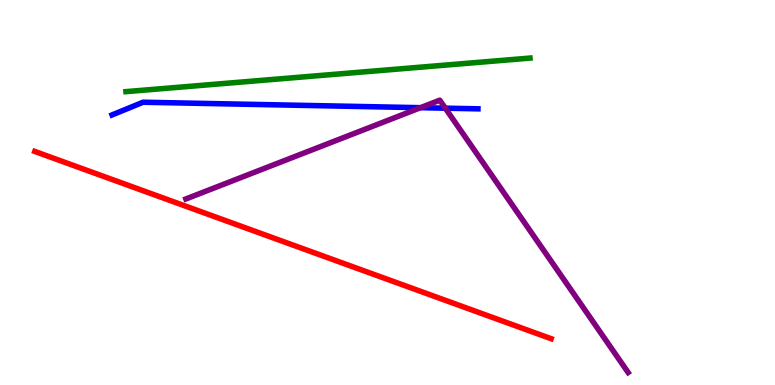[{'lines': ['blue', 'red'], 'intersections': []}, {'lines': ['green', 'red'], 'intersections': []}, {'lines': ['purple', 'red'], 'intersections': []}, {'lines': ['blue', 'green'], 'intersections': []}, {'lines': ['blue', 'purple'], 'intersections': [{'x': 5.43, 'y': 7.2}, {'x': 5.75, 'y': 7.19}]}, {'lines': ['green', 'purple'], 'intersections': []}]